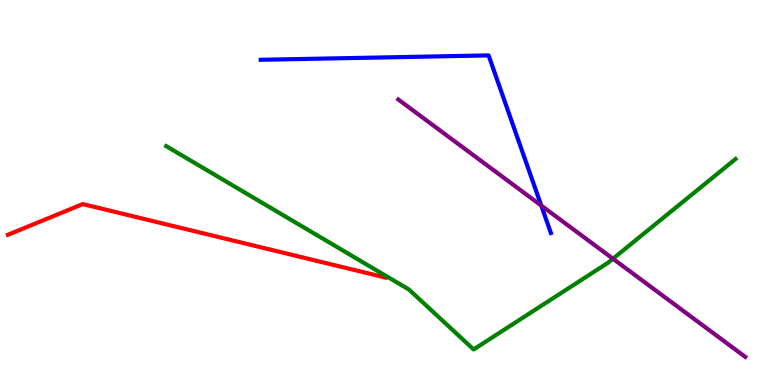[{'lines': ['blue', 'red'], 'intersections': []}, {'lines': ['green', 'red'], 'intersections': []}, {'lines': ['purple', 'red'], 'intersections': []}, {'lines': ['blue', 'green'], 'intersections': []}, {'lines': ['blue', 'purple'], 'intersections': [{'x': 6.98, 'y': 4.66}]}, {'lines': ['green', 'purple'], 'intersections': [{'x': 7.91, 'y': 3.28}]}]